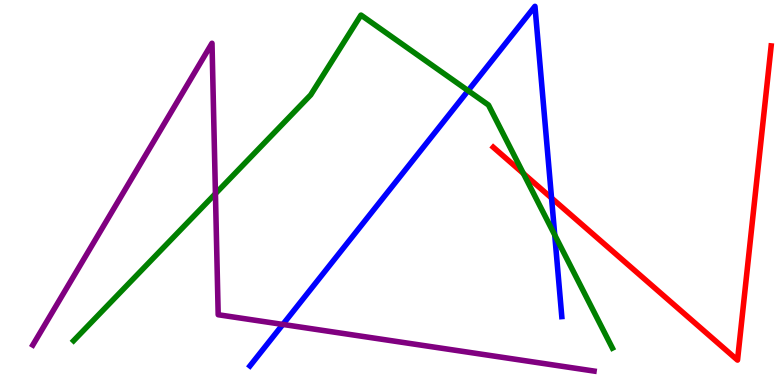[{'lines': ['blue', 'red'], 'intersections': [{'x': 7.12, 'y': 4.86}]}, {'lines': ['green', 'red'], 'intersections': [{'x': 6.75, 'y': 5.49}]}, {'lines': ['purple', 'red'], 'intersections': []}, {'lines': ['blue', 'green'], 'intersections': [{'x': 6.04, 'y': 7.65}, {'x': 7.16, 'y': 3.9}]}, {'lines': ['blue', 'purple'], 'intersections': [{'x': 3.65, 'y': 1.57}]}, {'lines': ['green', 'purple'], 'intersections': [{'x': 2.78, 'y': 4.97}]}]